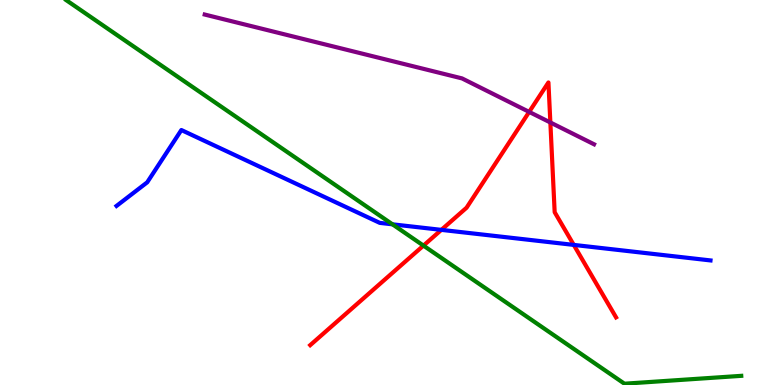[{'lines': ['blue', 'red'], 'intersections': [{'x': 5.69, 'y': 4.03}, {'x': 7.4, 'y': 3.64}]}, {'lines': ['green', 'red'], 'intersections': [{'x': 5.46, 'y': 3.62}]}, {'lines': ['purple', 'red'], 'intersections': [{'x': 6.83, 'y': 7.09}, {'x': 7.1, 'y': 6.82}]}, {'lines': ['blue', 'green'], 'intersections': [{'x': 5.06, 'y': 4.17}]}, {'lines': ['blue', 'purple'], 'intersections': []}, {'lines': ['green', 'purple'], 'intersections': []}]